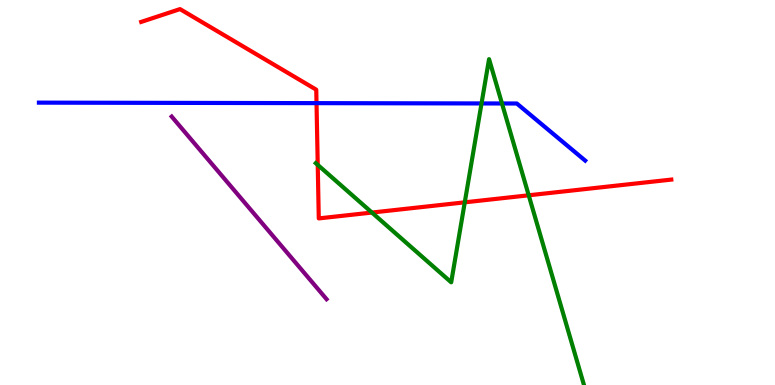[{'lines': ['blue', 'red'], 'intersections': [{'x': 4.08, 'y': 7.32}]}, {'lines': ['green', 'red'], 'intersections': [{'x': 4.1, 'y': 5.72}, {'x': 4.8, 'y': 4.48}, {'x': 6.0, 'y': 4.74}, {'x': 6.82, 'y': 4.93}]}, {'lines': ['purple', 'red'], 'intersections': []}, {'lines': ['blue', 'green'], 'intersections': [{'x': 6.21, 'y': 7.31}, {'x': 6.48, 'y': 7.31}]}, {'lines': ['blue', 'purple'], 'intersections': []}, {'lines': ['green', 'purple'], 'intersections': []}]